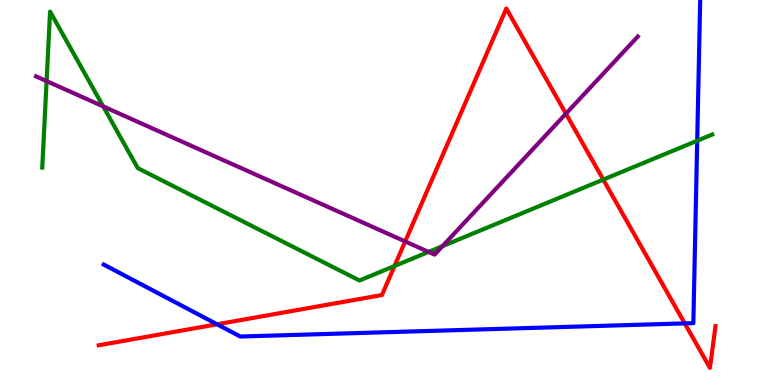[{'lines': ['blue', 'red'], 'intersections': [{'x': 2.8, 'y': 1.58}, {'x': 8.84, 'y': 1.6}]}, {'lines': ['green', 'red'], 'intersections': [{'x': 5.09, 'y': 3.09}, {'x': 7.78, 'y': 5.33}]}, {'lines': ['purple', 'red'], 'intersections': [{'x': 5.23, 'y': 3.73}, {'x': 7.3, 'y': 7.05}]}, {'lines': ['blue', 'green'], 'intersections': [{'x': 9.0, 'y': 6.34}]}, {'lines': ['blue', 'purple'], 'intersections': []}, {'lines': ['green', 'purple'], 'intersections': [{'x': 0.601, 'y': 7.89}, {'x': 1.33, 'y': 7.24}, {'x': 5.53, 'y': 3.46}, {'x': 5.71, 'y': 3.61}]}]